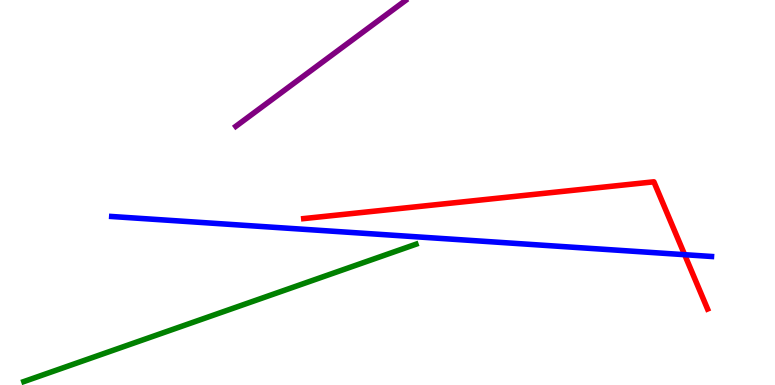[{'lines': ['blue', 'red'], 'intersections': [{'x': 8.83, 'y': 3.38}]}, {'lines': ['green', 'red'], 'intersections': []}, {'lines': ['purple', 'red'], 'intersections': []}, {'lines': ['blue', 'green'], 'intersections': []}, {'lines': ['blue', 'purple'], 'intersections': []}, {'lines': ['green', 'purple'], 'intersections': []}]